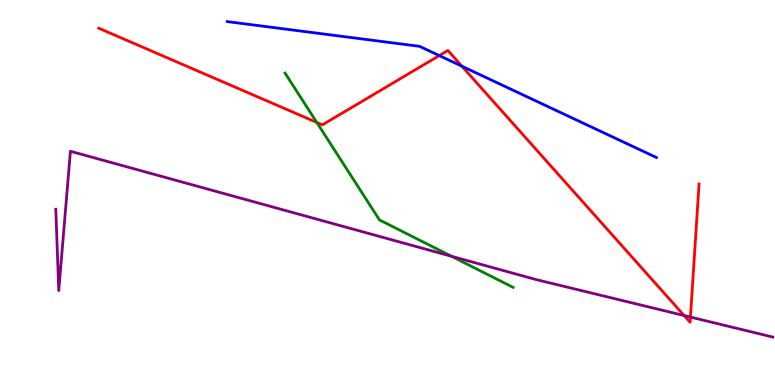[{'lines': ['blue', 'red'], 'intersections': [{'x': 5.67, 'y': 8.56}, {'x': 5.96, 'y': 8.28}]}, {'lines': ['green', 'red'], 'intersections': [{'x': 4.09, 'y': 6.82}]}, {'lines': ['purple', 'red'], 'intersections': [{'x': 8.83, 'y': 1.8}, {'x': 8.91, 'y': 1.76}]}, {'lines': ['blue', 'green'], 'intersections': []}, {'lines': ['blue', 'purple'], 'intersections': []}, {'lines': ['green', 'purple'], 'intersections': [{'x': 5.83, 'y': 3.34}]}]